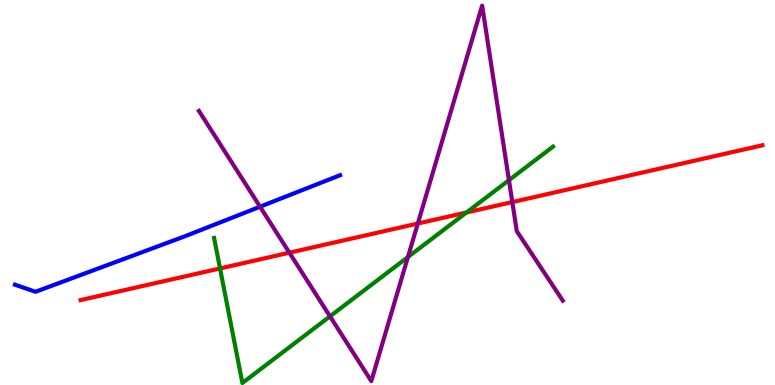[{'lines': ['blue', 'red'], 'intersections': []}, {'lines': ['green', 'red'], 'intersections': [{'x': 2.84, 'y': 3.03}, {'x': 6.02, 'y': 4.48}]}, {'lines': ['purple', 'red'], 'intersections': [{'x': 3.73, 'y': 3.44}, {'x': 5.39, 'y': 4.19}, {'x': 6.61, 'y': 4.75}]}, {'lines': ['blue', 'green'], 'intersections': []}, {'lines': ['blue', 'purple'], 'intersections': [{'x': 3.36, 'y': 4.63}]}, {'lines': ['green', 'purple'], 'intersections': [{'x': 4.26, 'y': 1.78}, {'x': 5.26, 'y': 3.32}, {'x': 6.57, 'y': 5.32}]}]